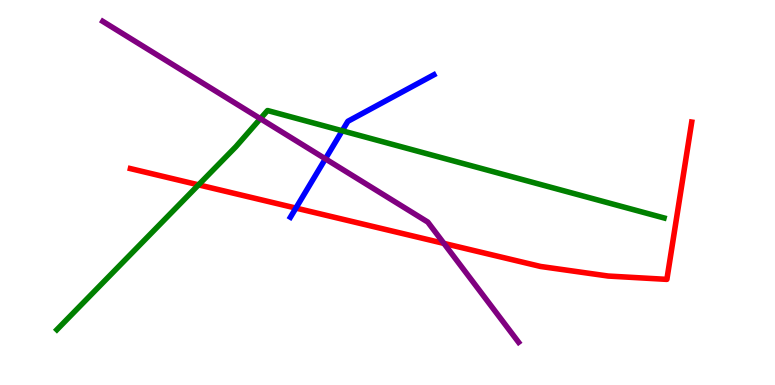[{'lines': ['blue', 'red'], 'intersections': [{'x': 3.82, 'y': 4.6}]}, {'lines': ['green', 'red'], 'intersections': [{'x': 2.56, 'y': 5.2}]}, {'lines': ['purple', 'red'], 'intersections': [{'x': 5.73, 'y': 3.68}]}, {'lines': ['blue', 'green'], 'intersections': [{'x': 4.42, 'y': 6.6}]}, {'lines': ['blue', 'purple'], 'intersections': [{'x': 4.2, 'y': 5.87}]}, {'lines': ['green', 'purple'], 'intersections': [{'x': 3.36, 'y': 6.92}]}]